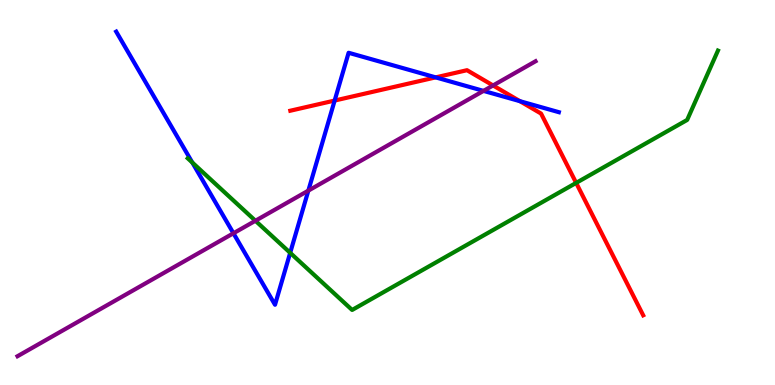[{'lines': ['blue', 'red'], 'intersections': [{'x': 4.32, 'y': 7.39}, {'x': 5.62, 'y': 7.99}, {'x': 6.71, 'y': 7.37}]}, {'lines': ['green', 'red'], 'intersections': [{'x': 7.43, 'y': 5.25}]}, {'lines': ['purple', 'red'], 'intersections': [{'x': 6.36, 'y': 7.78}]}, {'lines': ['blue', 'green'], 'intersections': [{'x': 2.48, 'y': 5.78}, {'x': 3.74, 'y': 3.43}]}, {'lines': ['blue', 'purple'], 'intersections': [{'x': 3.01, 'y': 3.94}, {'x': 3.98, 'y': 5.05}, {'x': 6.24, 'y': 7.64}]}, {'lines': ['green', 'purple'], 'intersections': [{'x': 3.3, 'y': 4.27}]}]